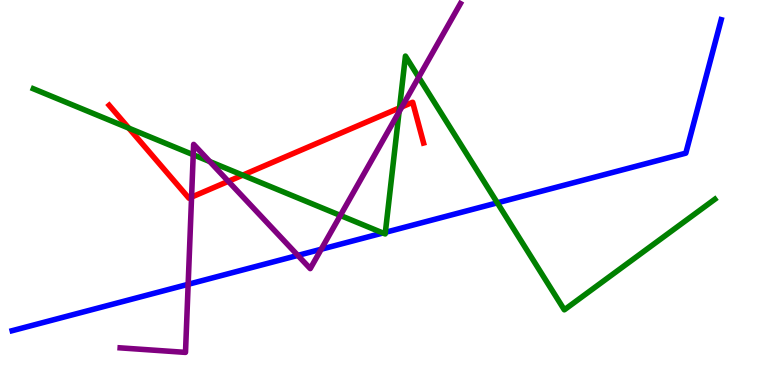[{'lines': ['blue', 'red'], 'intersections': []}, {'lines': ['green', 'red'], 'intersections': [{'x': 1.66, 'y': 6.67}, {'x': 3.13, 'y': 5.45}, {'x': 5.16, 'y': 7.2}]}, {'lines': ['purple', 'red'], 'intersections': [{'x': 2.47, 'y': 4.88}, {'x': 2.95, 'y': 5.29}, {'x': 5.19, 'y': 7.22}]}, {'lines': ['blue', 'green'], 'intersections': [{'x': 4.94, 'y': 3.95}, {'x': 4.97, 'y': 3.97}, {'x': 6.42, 'y': 4.73}]}, {'lines': ['blue', 'purple'], 'intersections': [{'x': 2.43, 'y': 2.62}, {'x': 3.84, 'y': 3.37}, {'x': 4.14, 'y': 3.53}]}, {'lines': ['green', 'purple'], 'intersections': [{'x': 2.49, 'y': 5.98}, {'x': 2.71, 'y': 5.8}, {'x': 4.39, 'y': 4.4}, {'x': 5.15, 'y': 7.09}, {'x': 5.4, 'y': 7.99}]}]